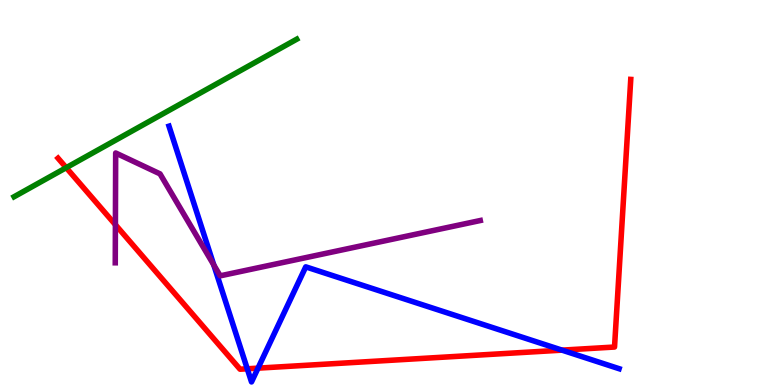[{'lines': ['blue', 'red'], 'intersections': [{'x': 3.19, 'y': 0.421}, {'x': 3.33, 'y': 0.438}, {'x': 7.25, 'y': 0.905}]}, {'lines': ['green', 'red'], 'intersections': [{'x': 0.854, 'y': 5.64}]}, {'lines': ['purple', 'red'], 'intersections': [{'x': 1.49, 'y': 4.16}]}, {'lines': ['blue', 'green'], 'intersections': []}, {'lines': ['blue', 'purple'], 'intersections': [{'x': 2.76, 'y': 3.12}]}, {'lines': ['green', 'purple'], 'intersections': []}]